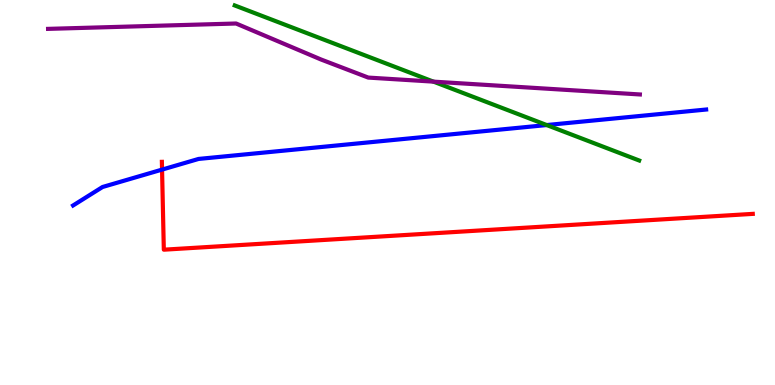[{'lines': ['blue', 'red'], 'intersections': [{'x': 2.09, 'y': 5.59}]}, {'lines': ['green', 'red'], 'intersections': []}, {'lines': ['purple', 'red'], 'intersections': []}, {'lines': ['blue', 'green'], 'intersections': [{'x': 7.05, 'y': 6.75}]}, {'lines': ['blue', 'purple'], 'intersections': []}, {'lines': ['green', 'purple'], 'intersections': [{'x': 5.59, 'y': 7.88}]}]